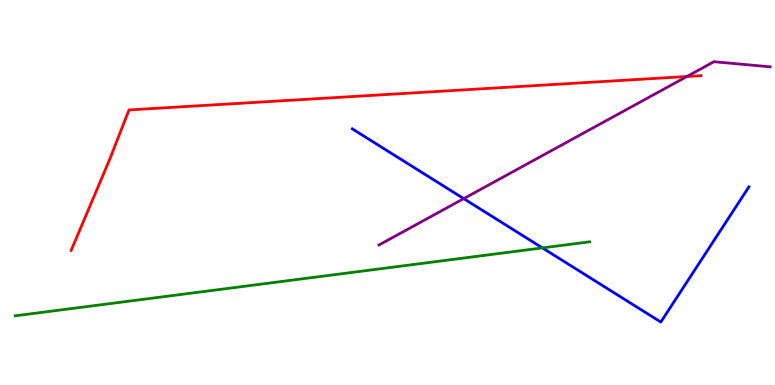[{'lines': ['blue', 'red'], 'intersections': []}, {'lines': ['green', 'red'], 'intersections': []}, {'lines': ['purple', 'red'], 'intersections': [{'x': 8.86, 'y': 8.01}]}, {'lines': ['blue', 'green'], 'intersections': [{'x': 7.0, 'y': 3.56}]}, {'lines': ['blue', 'purple'], 'intersections': [{'x': 5.98, 'y': 4.84}]}, {'lines': ['green', 'purple'], 'intersections': []}]